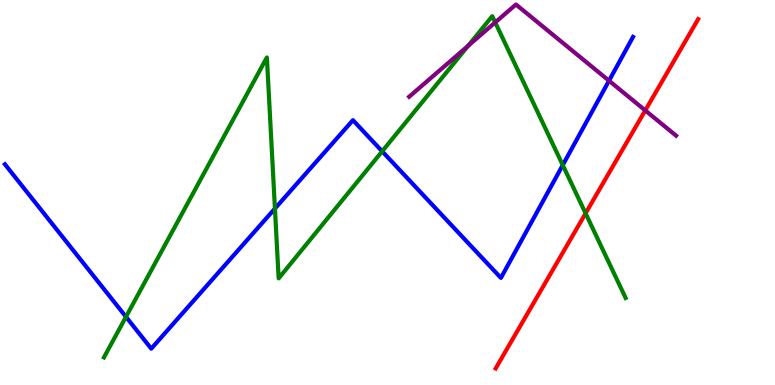[{'lines': ['blue', 'red'], 'intersections': []}, {'lines': ['green', 'red'], 'intersections': [{'x': 7.56, 'y': 4.46}]}, {'lines': ['purple', 'red'], 'intersections': [{'x': 8.33, 'y': 7.13}]}, {'lines': ['blue', 'green'], 'intersections': [{'x': 1.63, 'y': 1.77}, {'x': 3.55, 'y': 4.58}, {'x': 4.93, 'y': 6.07}, {'x': 7.26, 'y': 5.71}]}, {'lines': ['blue', 'purple'], 'intersections': [{'x': 7.86, 'y': 7.9}]}, {'lines': ['green', 'purple'], 'intersections': [{'x': 6.04, 'y': 8.81}, {'x': 6.39, 'y': 9.42}]}]